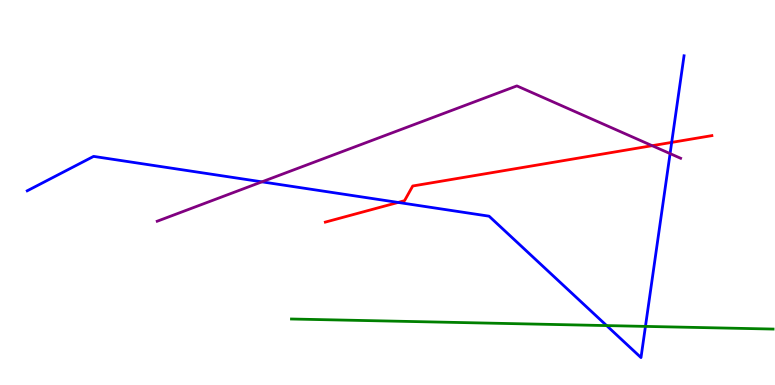[{'lines': ['blue', 'red'], 'intersections': [{'x': 5.14, 'y': 4.74}, {'x': 8.67, 'y': 6.3}]}, {'lines': ['green', 'red'], 'intersections': []}, {'lines': ['purple', 'red'], 'intersections': [{'x': 8.41, 'y': 6.22}]}, {'lines': ['blue', 'green'], 'intersections': [{'x': 7.83, 'y': 1.54}, {'x': 8.33, 'y': 1.52}]}, {'lines': ['blue', 'purple'], 'intersections': [{'x': 3.38, 'y': 5.28}, {'x': 8.65, 'y': 6.01}]}, {'lines': ['green', 'purple'], 'intersections': []}]